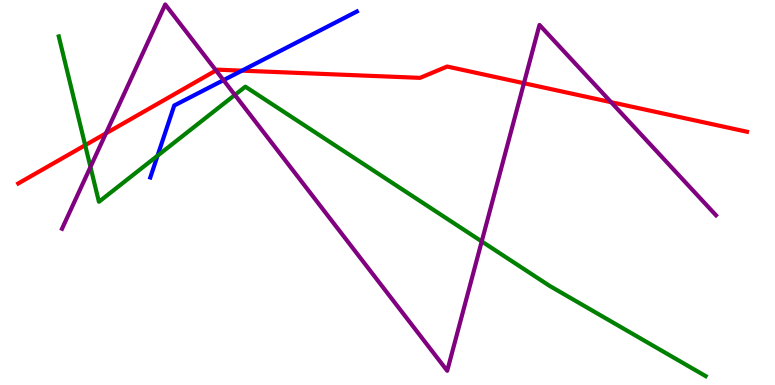[{'lines': ['blue', 'red'], 'intersections': [{'x': 3.12, 'y': 8.16}]}, {'lines': ['green', 'red'], 'intersections': [{'x': 1.1, 'y': 6.23}]}, {'lines': ['purple', 'red'], 'intersections': [{'x': 1.37, 'y': 6.54}, {'x': 2.79, 'y': 8.17}, {'x': 6.76, 'y': 7.84}, {'x': 7.89, 'y': 7.35}]}, {'lines': ['blue', 'green'], 'intersections': [{'x': 2.03, 'y': 5.96}]}, {'lines': ['blue', 'purple'], 'intersections': [{'x': 2.88, 'y': 7.92}]}, {'lines': ['green', 'purple'], 'intersections': [{'x': 1.17, 'y': 5.66}, {'x': 3.03, 'y': 7.53}, {'x': 6.22, 'y': 3.73}]}]